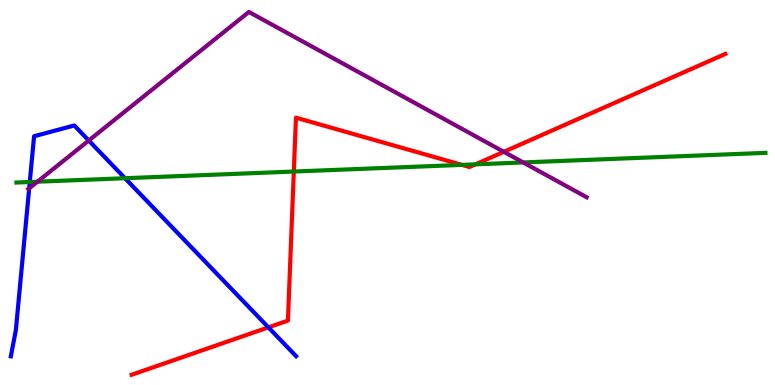[{'lines': ['blue', 'red'], 'intersections': [{'x': 3.46, 'y': 1.5}]}, {'lines': ['green', 'red'], 'intersections': [{'x': 3.79, 'y': 5.54}, {'x': 5.96, 'y': 5.72}, {'x': 6.14, 'y': 5.73}]}, {'lines': ['purple', 'red'], 'intersections': [{'x': 6.5, 'y': 6.06}]}, {'lines': ['blue', 'green'], 'intersections': [{'x': 0.384, 'y': 5.27}, {'x': 1.61, 'y': 5.37}]}, {'lines': ['blue', 'purple'], 'intersections': [{'x': 0.377, 'y': 5.11}, {'x': 1.15, 'y': 6.35}]}, {'lines': ['green', 'purple'], 'intersections': [{'x': 0.483, 'y': 5.28}, {'x': 6.75, 'y': 5.78}]}]